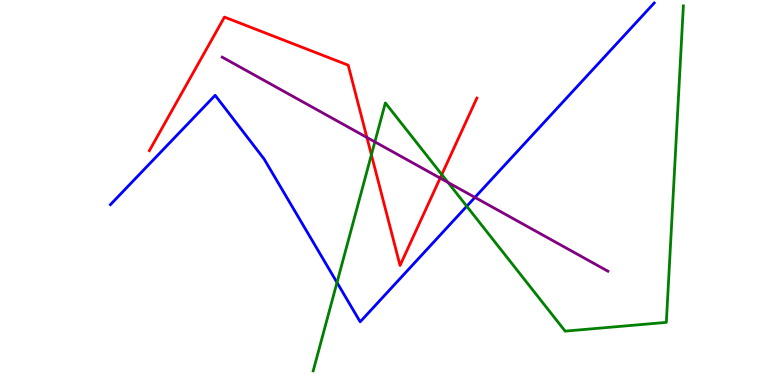[{'lines': ['blue', 'red'], 'intersections': []}, {'lines': ['green', 'red'], 'intersections': [{'x': 4.79, 'y': 5.98}, {'x': 5.7, 'y': 5.47}]}, {'lines': ['purple', 'red'], 'intersections': [{'x': 4.73, 'y': 6.43}, {'x': 5.68, 'y': 5.37}]}, {'lines': ['blue', 'green'], 'intersections': [{'x': 4.35, 'y': 2.66}, {'x': 6.02, 'y': 4.64}]}, {'lines': ['blue', 'purple'], 'intersections': [{'x': 6.13, 'y': 4.87}]}, {'lines': ['green', 'purple'], 'intersections': [{'x': 4.84, 'y': 6.32}, {'x': 5.78, 'y': 5.26}]}]